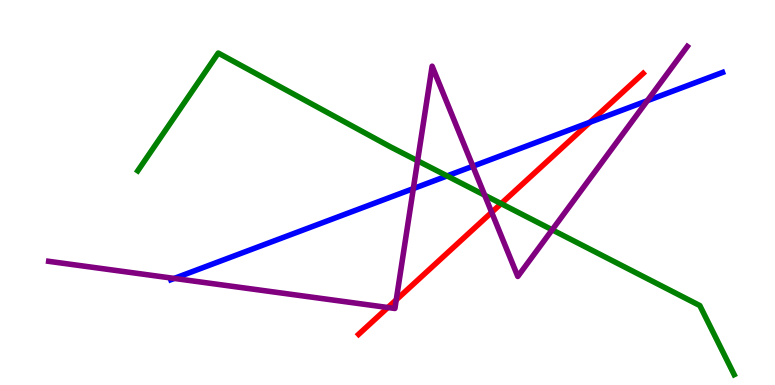[{'lines': ['blue', 'red'], 'intersections': [{'x': 7.61, 'y': 6.82}]}, {'lines': ['green', 'red'], 'intersections': [{'x': 6.47, 'y': 4.71}]}, {'lines': ['purple', 'red'], 'intersections': [{'x': 5.0, 'y': 2.01}, {'x': 5.11, 'y': 2.21}, {'x': 6.34, 'y': 4.49}]}, {'lines': ['blue', 'green'], 'intersections': [{'x': 5.77, 'y': 5.43}]}, {'lines': ['blue', 'purple'], 'intersections': [{'x': 2.25, 'y': 2.77}, {'x': 5.33, 'y': 5.1}, {'x': 6.1, 'y': 5.68}, {'x': 8.35, 'y': 7.38}]}, {'lines': ['green', 'purple'], 'intersections': [{'x': 5.39, 'y': 5.82}, {'x': 6.25, 'y': 4.93}, {'x': 7.12, 'y': 4.03}]}]